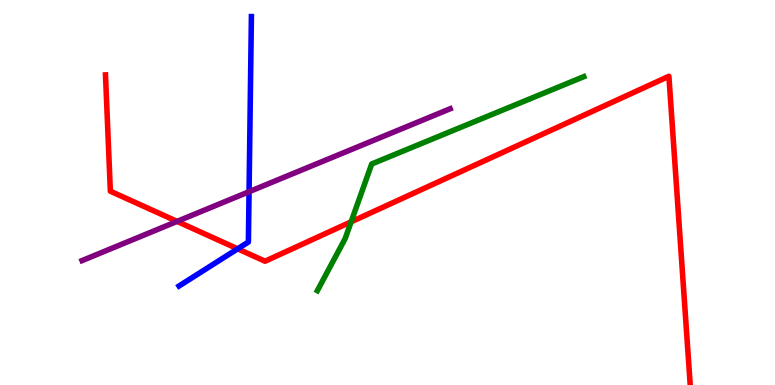[{'lines': ['blue', 'red'], 'intersections': [{'x': 3.07, 'y': 3.54}]}, {'lines': ['green', 'red'], 'intersections': [{'x': 4.53, 'y': 4.24}]}, {'lines': ['purple', 'red'], 'intersections': [{'x': 2.28, 'y': 4.25}]}, {'lines': ['blue', 'green'], 'intersections': []}, {'lines': ['blue', 'purple'], 'intersections': [{'x': 3.21, 'y': 5.02}]}, {'lines': ['green', 'purple'], 'intersections': []}]